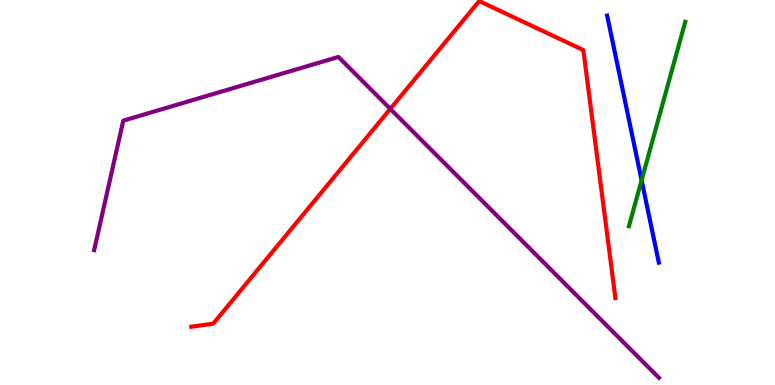[{'lines': ['blue', 'red'], 'intersections': []}, {'lines': ['green', 'red'], 'intersections': []}, {'lines': ['purple', 'red'], 'intersections': [{'x': 5.04, 'y': 7.17}]}, {'lines': ['blue', 'green'], 'intersections': [{'x': 8.28, 'y': 5.32}]}, {'lines': ['blue', 'purple'], 'intersections': []}, {'lines': ['green', 'purple'], 'intersections': []}]